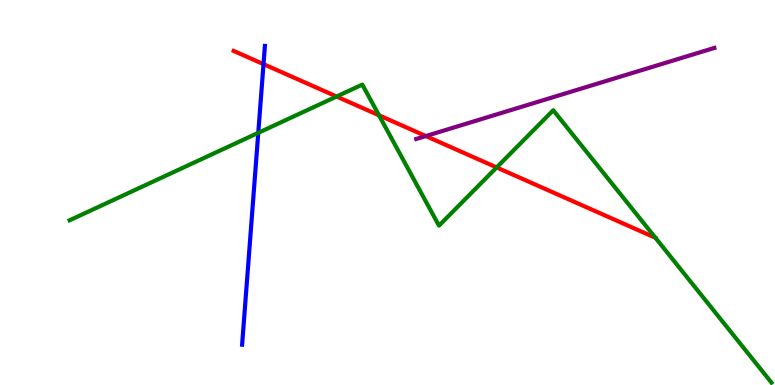[{'lines': ['blue', 'red'], 'intersections': [{'x': 3.4, 'y': 8.33}]}, {'lines': ['green', 'red'], 'intersections': [{'x': 4.34, 'y': 7.49}, {'x': 4.89, 'y': 7.01}, {'x': 6.41, 'y': 5.65}]}, {'lines': ['purple', 'red'], 'intersections': [{'x': 5.49, 'y': 6.47}]}, {'lines': ['blue', 'green'], 'intersections': [{'x': 3.33, 'y': 6.55}]}, {'lines': ['blue', 'purple'], 'intersections': []}, {'lines': ['green', 'purple'], 'intersections': []}]